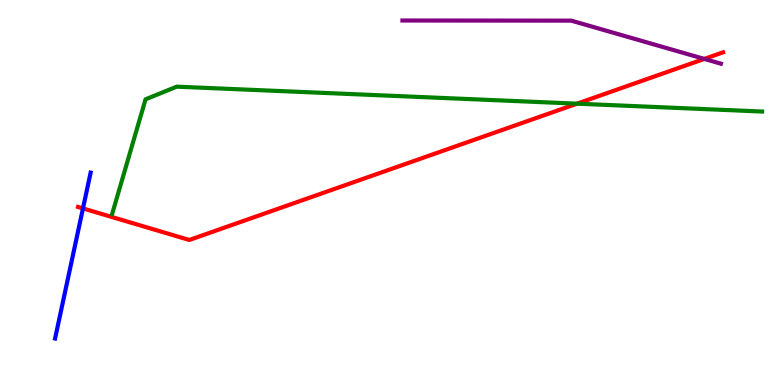[{'lines': ['blue', 'red'], 'intersections': [{'x': 1.07, 'y': 4.59}]}, {'lines': ['green', 'red'], 'intersections': [{'x': 7.45, 'y': 7.31}]}, {'lines': ['purple', 'red'], 'intersections': [{'x': 9.09, 'y': 8.47}]}, {'lines': ['blue', 'green'], 'intersections': []}, {'lines': ['blue', 'purple'], 'intersections': []}, {'lines': ['green', 'purple'], 'intersections': []}]